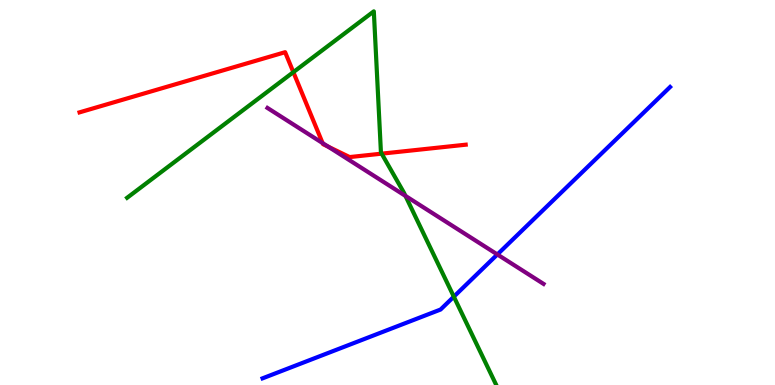[{'lines': ['blue', 'red'], 'intersections': []}, {'lines': ['green', 'red'], 'intersections': [{'x': 3.79, 'y': 8.13}, {'x': 4.92, 'y': 6.01}]}, {'lines': ['purple', 'red'], 'intersections': [{'x': 4.16, 'y': 6.28}, {'x': 4.24, 'y': 6.19}]}, {'lines': ['blue', 'green'], 'intersections': [{'x': 5.86, 'y': 2.29}]}, {'lines': ['blue', 'purple'], 'intersections': [{'x': 6.42, 'y': 3.39}]}, {'lines': ['green', 'purple'], 'intersections': [{'x': 5.23, 'y': 4.91}]}]